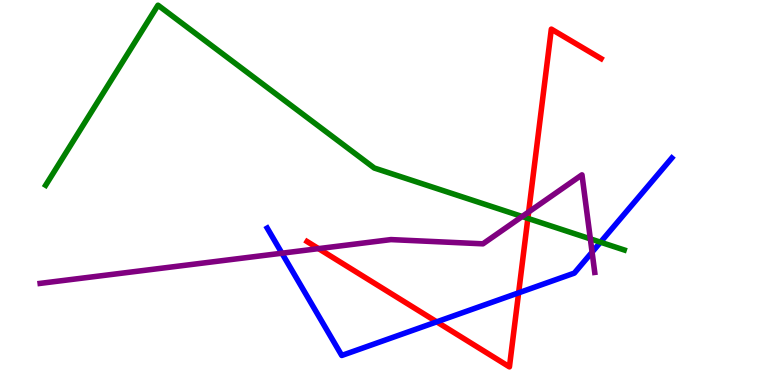[{'lines': ['blue', 'red'], 'intersections': [{'x': 5.64, 'y': 1.64}, {'x': 6.69, 'y': 2.39}]}, {'lines': ['green', 'red'], 'intersections': [{'x': 6.81, 'y': 4.33}]}, {'lines': ['purple', 'red'], 'intersections': [{'x': 4.11, 'y': 3.54}, {'x': 6.82, 'y': 4.49}]}, {'lines': ['blue', 'green'], 'intersections': [{'x': 7.75, 'y': 3.71}]}, {'lines': ['blue', 'purple'], 'intersections': [{'x': 3.64, 'y': 3.42}, {'x': 7.64, 'y': 3.45}]}, {'lines': ['green', 'purple'], 'intersections': [{'x': 6.74, 'y': 4.38}, {'x': 7.62, 'y': 3.8}]}]